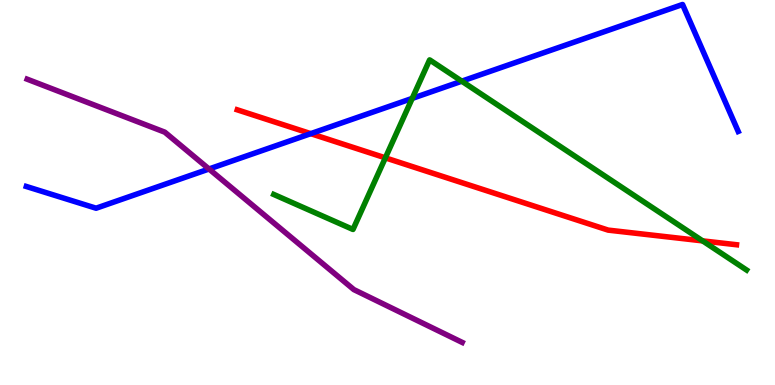[{'lines': ['blue', 'red'], 'intersections': [{'x': 4.01, 'y': 6.53}]}, {'lines': ['green', 'red'], 'intersections': [{'x': 4.97, 'y': 5.9}, {'x': 9.07, 'y': 3.74}]}, {'lines': ['purple', 'red'], 'intersections': []}, {'lines': ['blue', 'green'], 'intersections': [{'x': 5.32, 'y': 7.44}, {'x': 5.96, 'y': 7.89}]}, {'lines': ['blue', 'purple'], 'intersections': [{'x': 2.7, 'y': 5.61}]}, {'lines': ['green', 'purple'], 'intersections': []}]